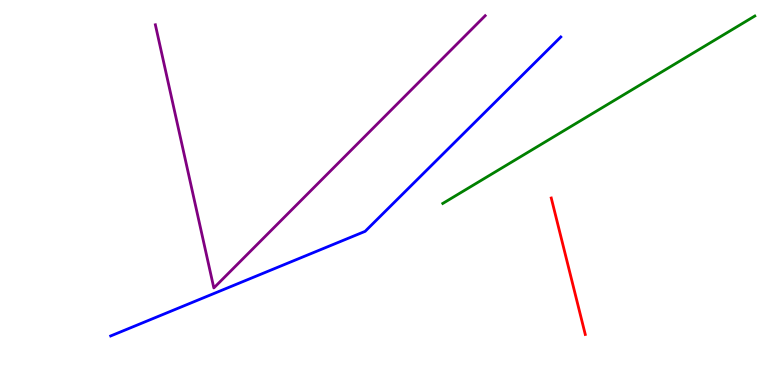[{'lines': ['blue', 'red'], 'intersections': []}, {'lines': ['green', 'red'], 'intersections': []}, {'lines': ['purple', 'red'], 'intersections': []}, {'lines': ['blue', 'green'], 'intersections': []}, {'lines': ['blue', 'purple'], 'intersections': []}, {'lines': ['green', 'purple'], 'intersections': []}]